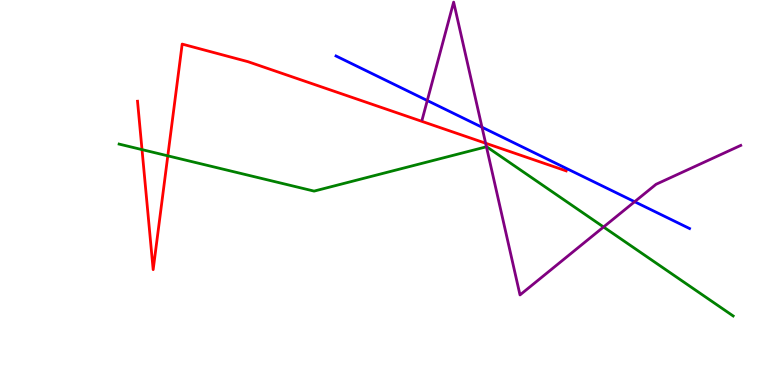[{'lines': ['blue', 'red'], 'intersections': []}, {'lines': ['green', 'red'], 'intersections': [{'x': 1.83, 'y': 6.11}, {'x': 2.17, 'y': 5.95}]}, {'lines': ['purple', 'red'], 'intersections': [{'x': 6.27, 'y': 6.28}]}, {'lines': ['blue', 'green'], 'intersections': []}, {'lines': ['blue', 'purple'], 'intersections': [{'x': 5.51, 'y': 7.39}, {'x': 6.22, 'y': 6.7}, {'x': 8.19, 'y': 4.76}]}, {'lines': ['green', 'purple'], 'intersections': [{'x': 6.28, 'y': 6.19}, {'x': 7.79, 'y': 4.1}]}]